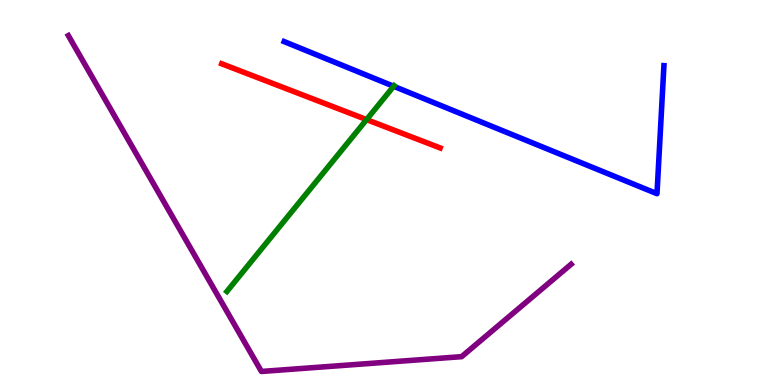[{'lines': ['blue', 'red'], 'intersections': []}, {'lines': ['green', 'red'], 'intersections': [{'x': 4.73, 'y': 6.89}]}, {'lines': ['purple', 'red'], 'intersections': []}, {'lines': ['blue', 'green'], 'intersections': [{'x': 5.08, 'y': 7.76}]}, {'lines': ['blue', 'purple'], 'intersections': []}, {'lines': ['green', 'purple'], 'intersections': []}]